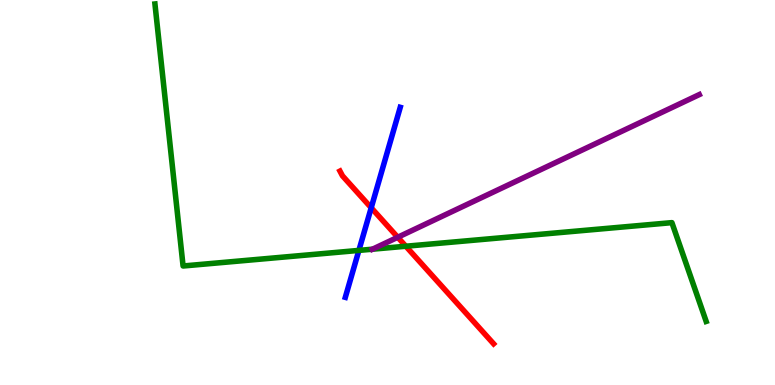[{'lines': ['blue', 'red'], 'intersections': [{'x': 4.79, 'y': 4.6}]}, {'lines': ['green', 'red'], 'intersections': [{'x': 5.24, 'y': 3.6}]}, {'lines': ['purple', 'red'], 'intersections': [{'x': 5.13, 'y': 3.84}]}, {'lines': ['blue', 'green'], 'intersections': [{'x': 4.63, 'y': 3.5}]}, {'lines': ['blue', 'purple'], 'intersections': []}, {'lines': ['green', 'purple'], 'intersections': [{'x': 4.81, 'y': 3.53}]}]